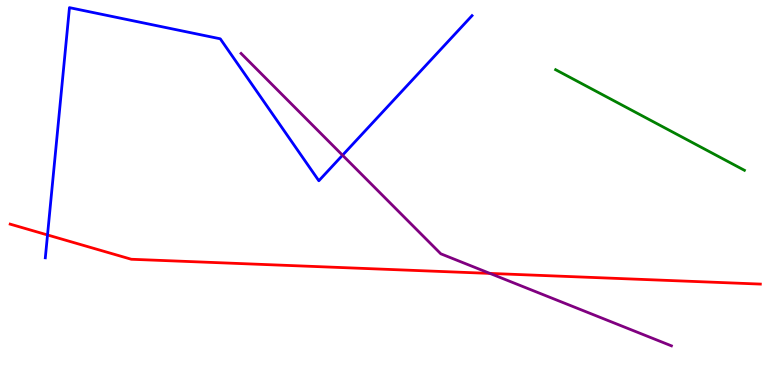[{'lines': ['blue', 'red'], 'intersections': [{'x': 0.613, 'y': 3.9}]}, {'lines': ['green', 'red'], 'intersections': []}, {'lines': ['purple', 'red'], 'intersections': [{'x': 6.32, 'y': 2.9}]}, {'lines': ['blue', 'green'], 'intersections': []}, {'lines': ['blue', 'purple'], 'intersections': [{'x': 4.42, 'y': 5.97}]}, {'lines': ['green', 'purple'], 'intersections': []}]